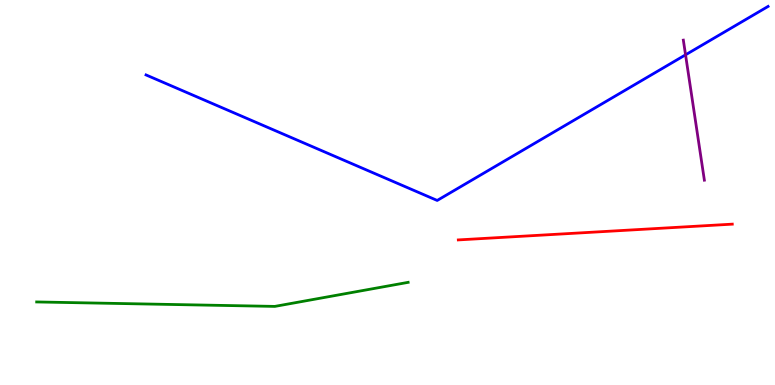[{'lines': ['blue', 'red'], 'intersections': []}, {'lines': ['green', 'red'], 'intersections': []}, {'lines': ['purple', 'red'], 'intersections': []}, {'lines': ['blue', 'green'], 'intersections': []}, {'lines': ['blue', 'purple'], 'intersections': [{'x': 8.85, 'y': 8.58}]}, {'lines': ['green', 'purple'], 'intersections': []}]